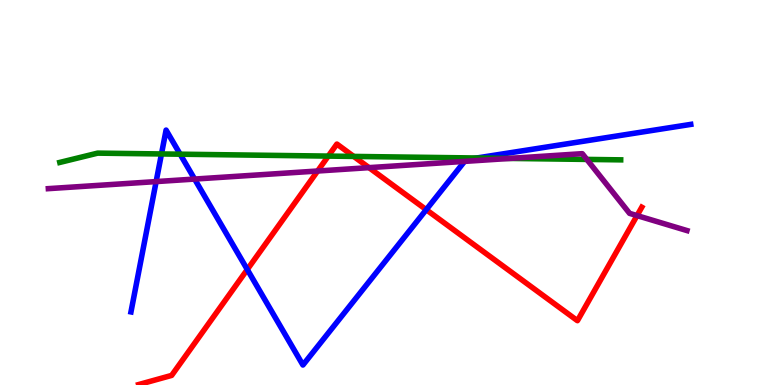[{'lines': ['blue', 'red'], 'intersections': [{'x': 3.19, 'y': 3.0}, {'x': 5.5, 'y': 4.55}]}, {'lines': ['green', 'red'], 'intersections': [{'x': 4.24, 'y': 5.95}, {'x': 4.56, 'y': 5.94}]}, {'lines': ['purple', 'red'], 'intersections': [{'x': 4.1, 'y': 5.56}, {'x': 4.76, 'y': 5.65}, {'x': 8.22, 'y': 4.4}]}, {'lines': ['blue', 'green'], 'intersections': [{'x': 2.08, 'y': 6.0}, {'x': 2.32, 'y': 6.0}, {'x': 6.15, 'y': 5.9}]}, {'lines': ['blue', 'purple'], 'intersections': [{'x': 2.01, 'y': 5.28}, {'x': 2.51, 'y': 5.35}, {'x': 5.99, 'y': 5.81}]}, {'lines': ['green', 'purple'], 'intersections': [{'x': 6.58, 'y': 5.89}, {'x': 7.57, 'y': 5.86}]}]